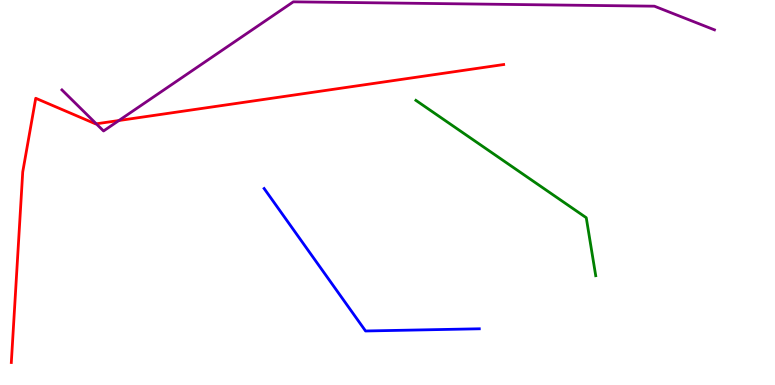[{'lines': ['blue', 'red'], 'intersections': []}, {'lines': ['green', 'red'], 'intersections': []}, {'lines': ['purple', 'red'], 'intersections': [{'x': 1.24, 'y': 6.78}, {'x': 1.53, 'y': 6.87}]}, {'lines': ['blue', 'green'], 'intersections': []}, {'lines': ['blue', 'purple'], 'intersections': []}, {'lines': ['green', 'purple'], 'intersections': []}]